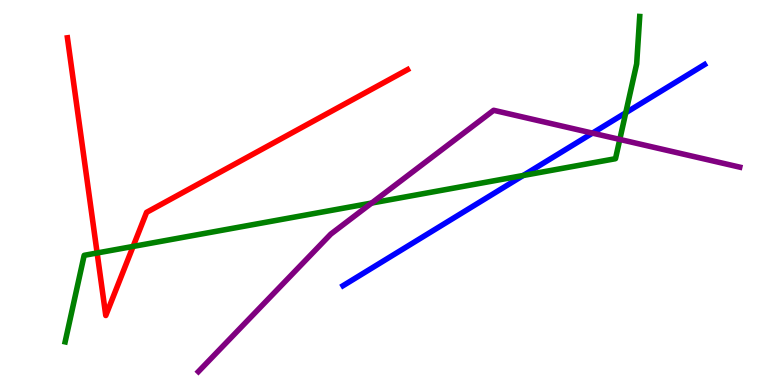[{'lines': ['blue', 'red'], 'intersections': []}, {'lines': ['green', 'red'], 'intersections': [{'x': 1.25, 'y': 3.43}, {'x': 1.72, 'y': 3.6}]}, {'lines': ['purple', 'red'], 'intersections': []}, {'lines': ['blue', 'green'], 'intersections': [{'x': 6.75, 'y': 5.44}, {'x': 8.07, 'y': 7.07}]}, {'lines': ['blue', 'purple'], 'intersections': [{'x': 7.64, 'y': 6.54}]}, {'lines': ['green', 'purple'], 'intersections': [{'x': 4.8, 'y': 4.73}, {'x': 8.0, 'y': 6.38}]}]